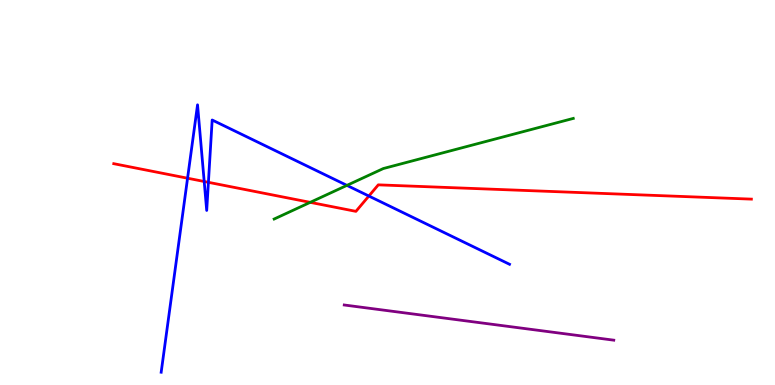[{'lines': ['blue', 'red'], 'intersections': [{'x': 2.42, 'y': 5.37}, {'x': 2.63, 'y': 5.29}, {'x': 2.69, 'y': 5.26}, {'x': 4.76, 'y': 4.91}]}, {'lines': ['green', 'red'], 'intersections': [{'x': 4.0, 'y': 4.74}]}, {'lines': ['purple', 'red'], 'intersections': []}, {'lines': ['blue', 'green'], 'intersections': [{'x': 4.48, 'y': 5.18}]}, {'lines': ['blue', 'purple'], 'intersections': []}, {'lines': ['green', 'purple'], 'intersections': []}]